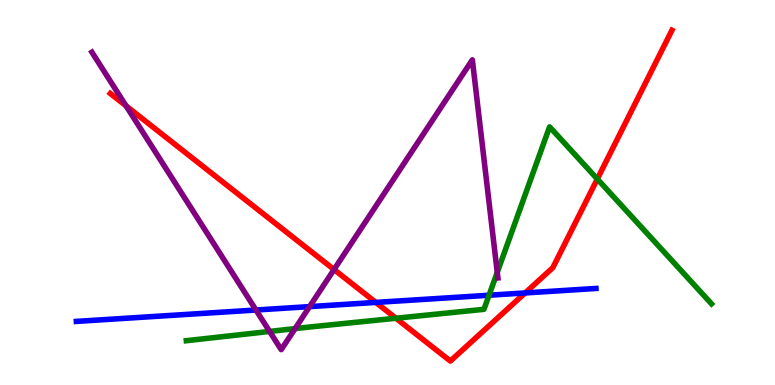[{'lines': ['blue', 'red'], 'intersections': [{'x': 4.85, 'y': 2.15}, {'x': 6.78, 'y': 2.39}]}, {'lines': ['green', 'red'], 'intersections': [{'x': 5.11, 'y': 1.73}, {'x': 7.71, 'y': 5.35}]}, {'lines': ['purple', 'red'], 'intersections': [{'x': 1.63, 'y': 7.25}, {'x': 4.31, 'y': 3.0}]}, {'lines': ['blue', 'green'], 'intersections': [{'x': 6.31, 'y': 2.33}]}, {'lines': ['blue', 'purple'], 'intersections': [{'x': 3.3, 'y': 1.95}, {'x': 3.99, 'y': 2.04}]}, {'lines': ['green', 'purple'], 'intersections': [{'x': 3.48, 'y': 1.39}, {'x': 3.81, 'y': 1.46}, {'x': 6.42, 'y': 2.93}]}]